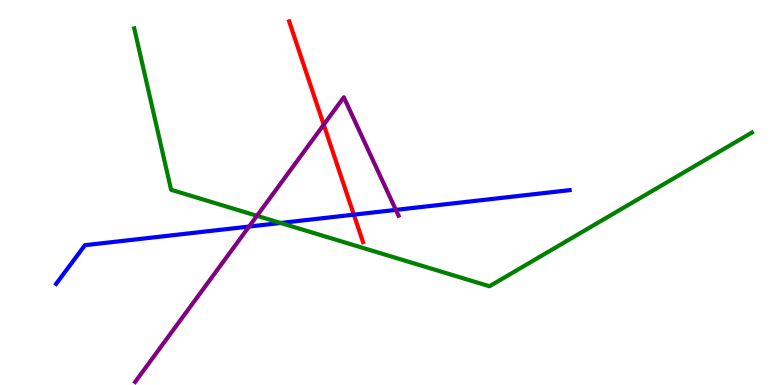[{'lines': ['blue', 'red'], 'intersections': [{'x': 4.57, 'y': 4.42}]}, {'lines': ['green', 'red'], 'intersections': []}, {'lines': ['purple', 'red'], 'intersections': [{'x': 4.18, 'y': 6.76}]}, {'lines': ['blue', 'green'], 'intersections': [{'x': 3.62, 'y': 4.21}]}, {'lines': ['blue', 'purple'], 'intersections': [{'x': 3.21, 'y': 4.12}, {'x': 5.11, 'y': 4.55}]}, {'lines': ['green', 'purple'], 'intersections': [{'x': 3.32, 'y': 4.39}]}]